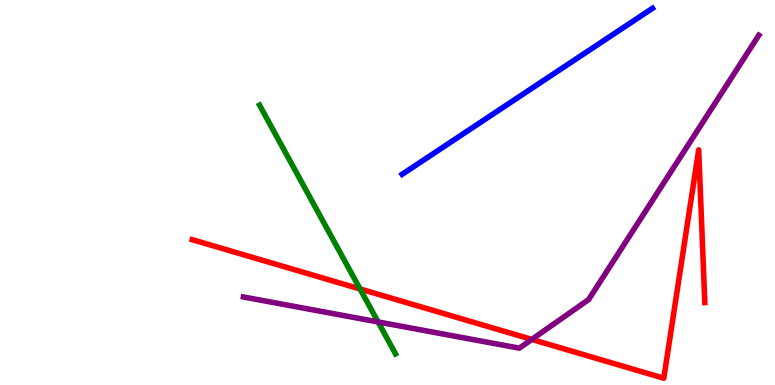[{'lines': ['blue', 'red'], 'intersections': []}, {'lines': ['green', 'red'], 'intersections': [{'x': 4.65, 'y': 2.49}]}, {'lines': ['purple', 'red'], 'intersections': [{'x': 6.86, 'y': 1.18}]}, {'lines': ['blue', 'green'], 'intersections': []}, {'lines': ['blue', 'purple'], 'intersections': []}, {'lines': ['green', 'purple'], 'intersections': [{'x': 4.88, 'y': 1.64}]}]